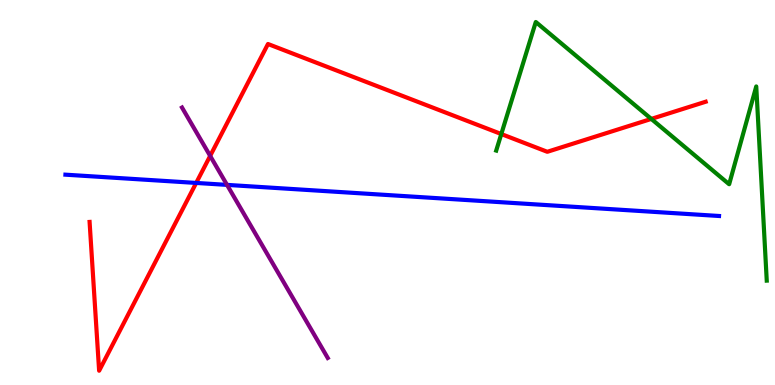[{'lines': ['blue', 'red'], 'intersections': [{'x': 2.53, 'y': 5.25}]}, {'lines': ['green', 'red'], 'intersections': [{'x': 6.47, 'y': 6.52}, {'x': 8.4, 'y': 6.91}]}, {'lines': ['purple', 'red'], 'intersections': [{'x': 2.71, 'y': 5.95}]}, {'lines': ['blue', 'green'], 'intersections': []}, {'lines': ['blue', 'purple'], 'intersections': [{'x': 2.93, 'y': 5.2}]}, {'lines': ['green', 'purple'], 'intersections': []}]